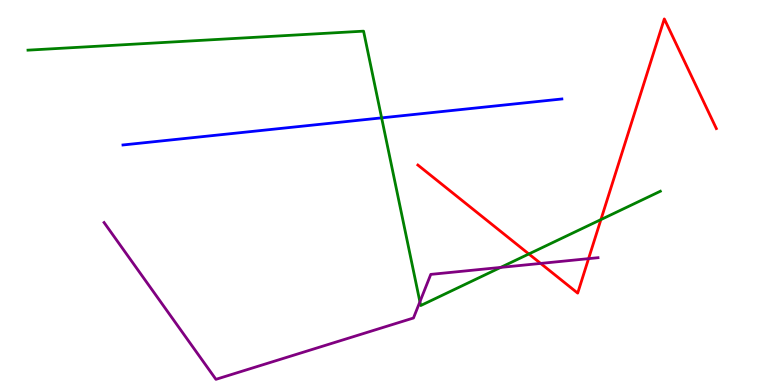[{'lines': ['blue', 'red'], 'intersections': []}, {'lines': ['green', 'red'], 'intersections': [{'x': 6.82, 'y': 3.4}, {'x': 7.75, 'y': 4.3}]}, {'lines': ['purple', 'red'], 'intersections': [{'x': 6.98, 'y': 3.16}, {'x': 7.59, 'y': 3.28}]}, {'lines': ['blue', 'green'], 'intersections': [{'x': 4.92, 'y': 6.94}]}, {'lines': ['blue', 'purple'], 'intersections': []}, {'lines': ['green', 'purple'], 'intersections': [{'x': 5.42, 'y': 2.16}, {'x': 6.46, 'y': 3.05}]}]